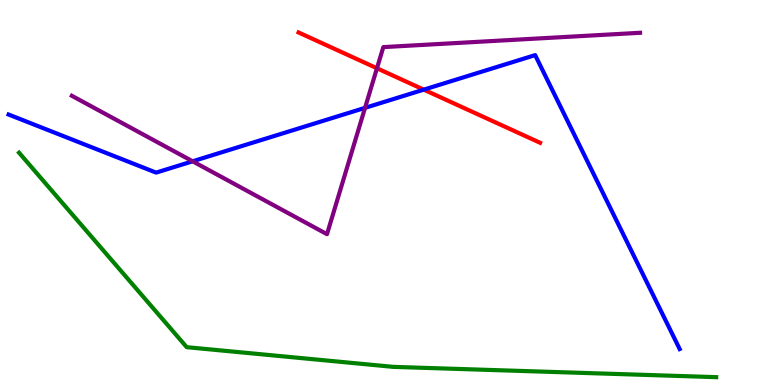[{'lines': ['blue', 'red'], 'intersections': [{'x': 5.47, 'y': 7.67}]}, {'lines': ['green', 'red'], 'intersections': []}, {'lines': ['purple', 'red'], 'intersections': [{'x': 4.86, 'y': 8.23}]}, {'lines': ['blue', 'green'], 'intersections': []}, {'lines': ['blue', 'purple'], 'intersections': [{'x': 2.49, 'y': 5.81}, {'x': 4.71, 'y': 7.2}]}, {'lines': ['green', 'purple'], 'intersections': []}]